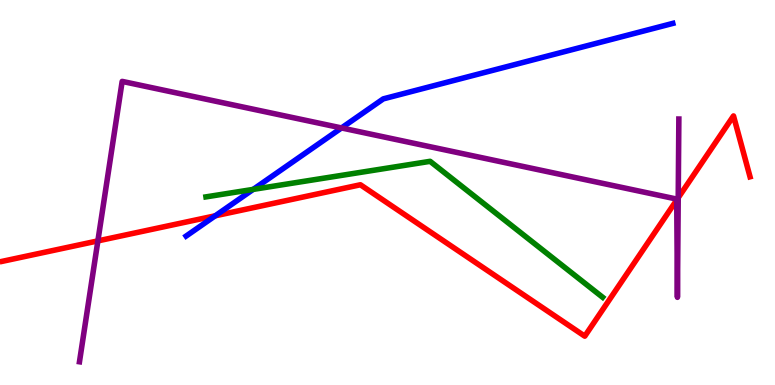[{'lines': ['blue', 'red'], 'intersections': [{'x': 2.78, 'y': 4.39}]}, {'lines': ['green', 'red'], 'intersections': []}, {'lines': ['purple', 'red'], 'intersections': [{'x': 1.26, 'y': 3.74}, {'x': 8.73, 'y': 4.81}, {'x': 8.75, 'y': 4.86}]}, {'lines': ['blue', 'green'], 'intersections': [{'x': 3.27, 'y': 5.08}]}, {'lines': ['blue', 'purple'], 'intersections': [{'x': 4.41, 'y': 6.68}]}, {'lines': ['green', 'purple'], 'intersections': []}]